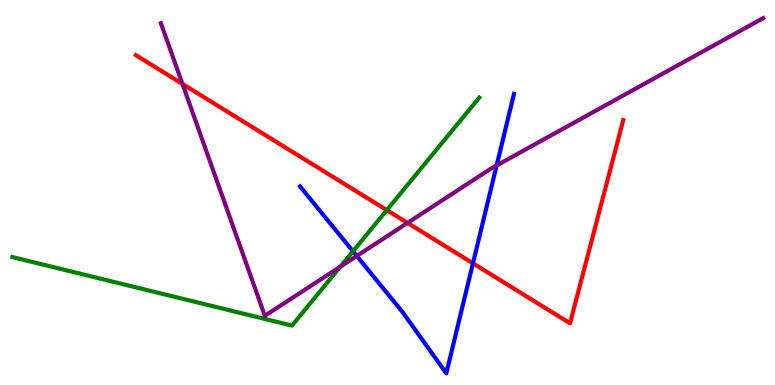[{'lines': ['blue', 'red'], 'intersections': [{'x': 6.1, 'y': 3.16}]}, {'lines': ['green', 'red'], 'intersections': [{'x': 4.99, 'y': 4.54}]}, {'lines': ['purple', 'red'], 'intersections': [{'x': 2.35, 'y': 7.82}, {'x': 5.26, 'y': 4.21}]}, {'lines': ['blue', 'green'], 'intersections': [{'x': 4.55, 'y': 3.47}]}, {'lines': ['blue', 'purple'], 'intersections': [{'x': 4.6, 'y': 3.35}, {'x': 6.41, 'y': 5.7}]}, {'lines': ['green', 'purple'], 'intersections': [{'x': 4.39, 'y': 3.07}]}]